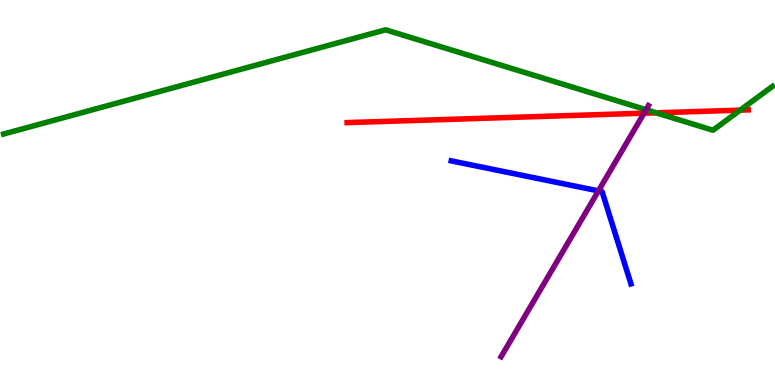[{'lines': ['blue', 'red'], 'intersections': []}, {'lines': ['green', 'red'], 'intersections': [{'x': 8.47, 'y': 7.07}, {'x': 9.55, 'y': 7.14}]}, {'lines': ['purple', 'red'], 'intersections': [{'x': 8.31, 'y': 7.06}]}, {'lines': ['blue', 'green'], 'intersections': []}, {'lines': ['blue', 'purple'], 'intersections': [{'x': 7.72, 'y': 5.04}]}, {'lines': ['green', 'purple'], 'intersections': [{'x': 8.34, 'y': 7.15}]}]